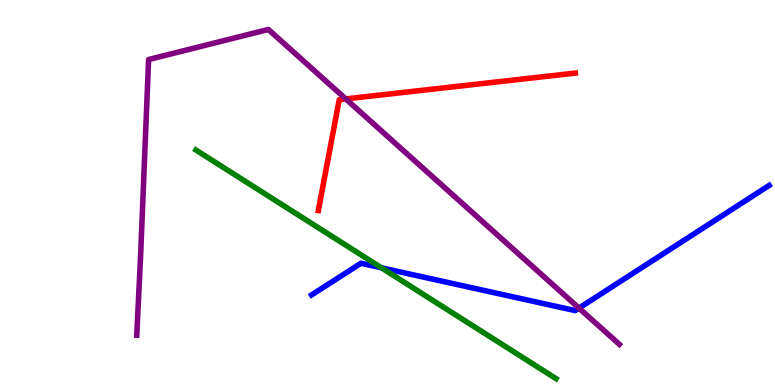[{'lines': ['blue', 'red'], 'intersections': []}, {'lines': ['green', 'red'], 'intersections': []}, {'lines': ['purple', 'red'], 'intersections': [{'x': 4.46, 'y': 7.43}]}, {'lines': ['blue', 'green'], 'intersections': [{'x': 4.92, 'y': 3.04}]}, {'lines': ['blue', 'purple'], 'intersections': [{'x': 7.47, 'y': 2.0}]}, {'lines': ['green', 'purple'], 'intersections': []}]